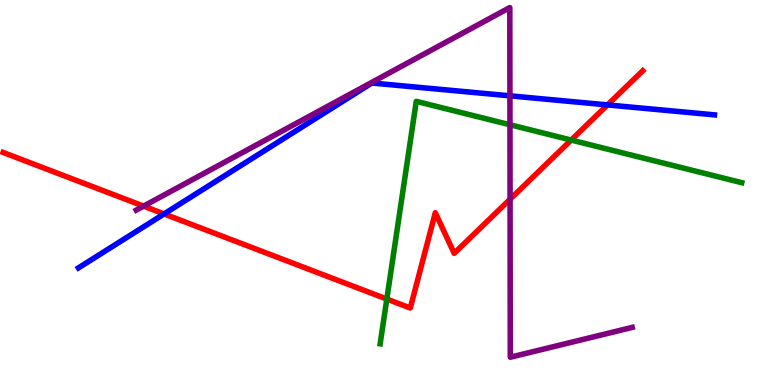[{'lines': ['blue', 'red'], 'intersections': [{'x': 2.12, 'y': 4.44}, {'x': 7.84, 'y': 7.27}]}, {'lines': ['green', 'red'], 'intersections': [{'x': 4.99, 'y': 2.23}, {'x': 7.37, 'y': 6.36}]}, {'lines': ['purple', 'red'], 'intersections': [{'x': 1.85, 'y': 4.65}, {'x': 6.58, 'y': 4.83}]}, {'lines': ['blue', 'green'], 'intersections': []}, {'lines': ['blue', 'purple'], 'intersections': [{'x': 6.58, 'y': 7.51}]}, {'lines': ['green', 'purple'], 'intersections': [{'x': 6.58, 'y': 6.76}]}]